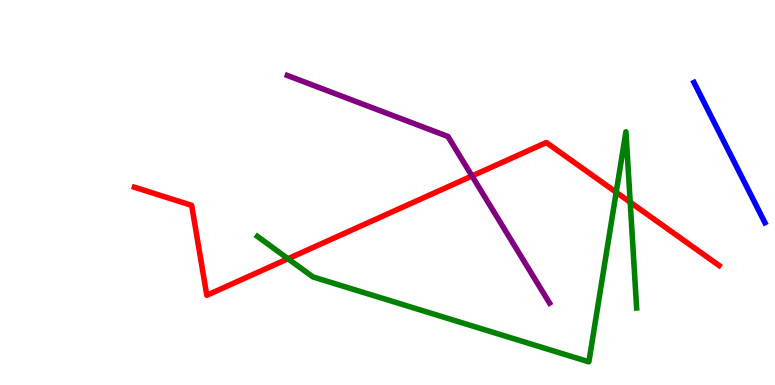[{'lines': ['blue', 'red'], 'intersections': []}, {'lines': ['green', 'red'], 'intersections': [{'x': 3.72, 'y': 3.28}, {'x': 7.95, 'y': 5.01}, {'x': 8.13, 'y': 4.75}]}, {'lines': ['purple', 'red'], 'intersections': [{'x': 6.09, 'y': 5.43}]}, {'lines': ['blue', 'green'], 'intersections': []}, {'lines': ['blue', 'purple'], 'intersections': []}, {'lines': ['green', 'purple'], 'intersections': []}]